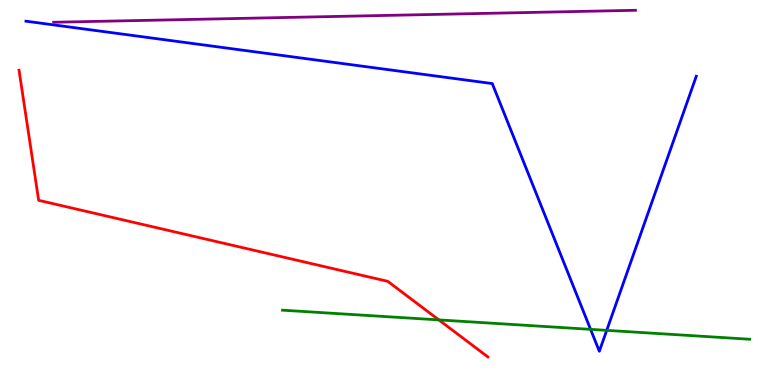[{'lines': ['blue', 'red'], 'intersections': []}, {'lines': ['green', 'red'], 'intersections': [{'x': 5.66, 'y': 1.69}]}, {'lines': ['purple', 'red'], 'intersections': []}, {'lines': ['blue', 'green'], 'intersections': [{'x': 7.62, 'y': 1.45}, {'x': 7.83, 'y': 1.42}]}, {'lines': ['blue', 'purple'], 'intersections': []}, {'lines': ['green', 'purple'], 'intersections': []}]